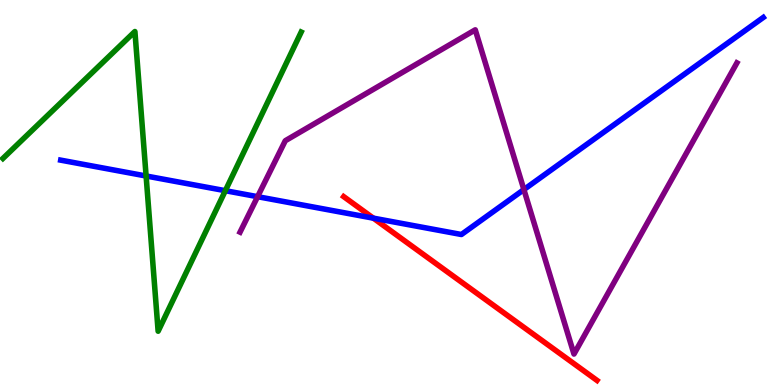[{'lines': ['blue', 'red'], 'intersections': [{'x': 4.82, 'y': 4.33}]}, {'lines': ['green', 'red'], 'intersections': []}, {'lines': ['purple', 'red'], 'intersections': []}, {'lines': ['blue', 'green'], 'intersections': [{'x': 1.89, 'y': 5.43}, {'x': 2.91, 'y': 5.05}]}, {'lines': ['blue', 'purple'], 'intersections': [{'x': 3.32, 'y': 4.89}, {'x': 6.76, 'y': 5.08}]}, {'lines': ['green', 'purple'], 'intersections': []}]